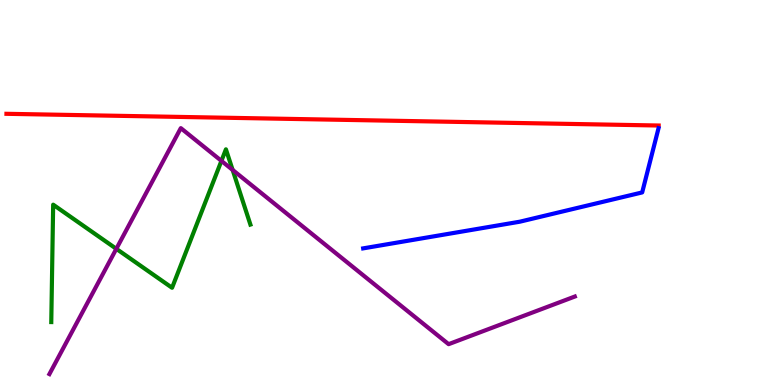[{'lines': ['blue', 'red'], 'intersections': []}, {'lines': ['green', 'red'], 'intersections': []}, {'lines': ['purple', 'red'], 'intersections': []}, {'lines': ['blue', 'green'], 'intersections': []}, {'lines': ['blue', 'purple'], 'intersections': []}, {'lines': ['green', 'purple'], 'intersections': [{'x': 1.5, 'y': 3.54}, {'x': 2.86, 'y': 5.82}, {'x': 3.0, 'y': 5.59}]}]